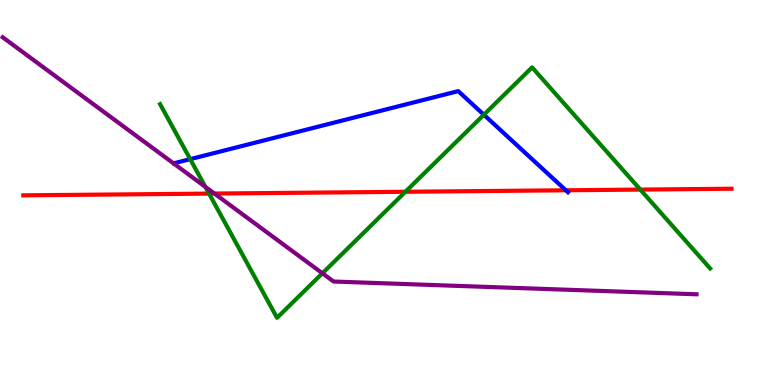[{'lines': ['blue', 'red'], 'intersections': [{'x': 7.3, 'y': 5.06}]}, {'lines': ['green', 'red'], 'intersections': [{'x': 2.7, 'y': 4.97}, {'x': 5.23, 'y': 5.02}, {'x': 8.26, 'y': 5.08}]}, {'lines': ['purple', 'red'], 'intersections': [{'x': 2.77, 'y': 4.97}]}, {'lines': ['blue', 'green'], 'intersections': [{'x': 2.45, 'y': 5.87}, {'x': 6.24, 'y': 7.02}]}, {'lines': ['blue', 'purple'], 'intersections': []}, {'lines': ['green', 'purple'], 'intersections': [{'x': 2.65, 'y': 5.15}, {'x': 4.16, 'y': 2.9}]}]